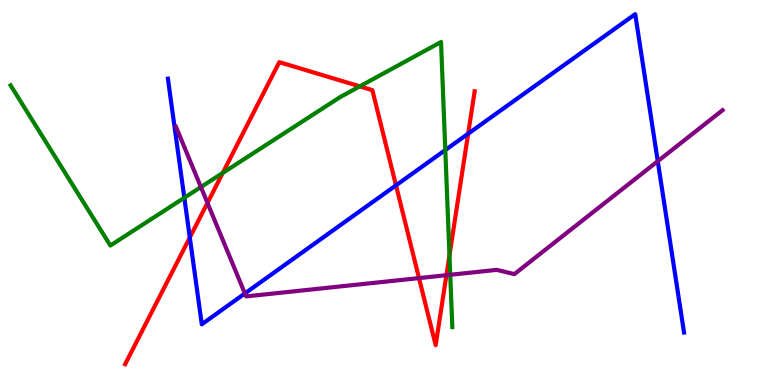[{'lines': ['blue', 'red'], 'intersections': [{'x': 2.45, 'y': 3.83}, {'x': 5.11, 'y': 5.19}, {'x': 6.04, 'y': 6.53}]}, {'lines': ['green', 'red'], 'intersections': [{'x': 2.87, 'y': 5.51}, {'x': 4.64, 'y': 7.76}, {'x': 5.8, 'y': 3.37}]}, {'lines': ['purple', 'red'], 'intersections': [{'x': 2.68, 'y': 4.73}, {'x': 5.41, 'y': 2.78}, {'x': 5.76, 'y': 2.85}]}, {'lines': ['blue', 'green'], 'intersections': [{'x': 2.38, 'y': 4.86}, {'x': 5.75, 'y': 6.1}]}, {'lines': ['blue', 'purple'], 'intersections': [{'x': 3.16, 'y': 2.38}, {'x': 8.49, 'y': 5.81}]}, {'lines': ['green', 'purple'], 'intersections': [{'x': 2.59, 'y': 5.14}, {'x': 5.81, 'y': 2.86}]}]